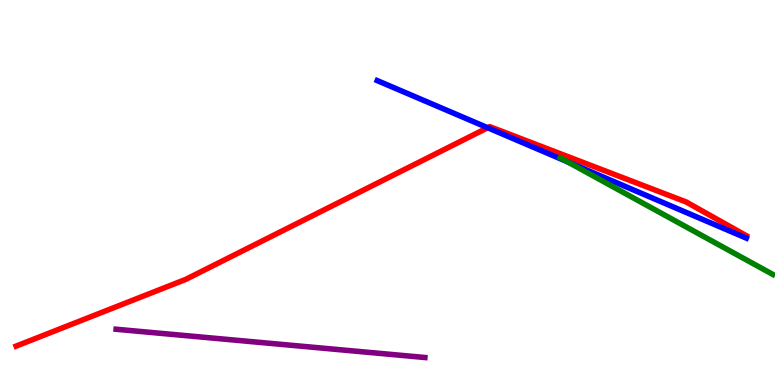[{'lines': ['blue', 'red'], 'intersections': [{'x': 6.29, 'y': 6.68}]}, {'lines': ['green', 'red'], 'intersections': []}, {'lines': ['purple', 'red'], 'intersections': []}, {'lines': ['blue', 'green'], 'intersections': [{'x': 7.32, 'y': 5.8}]}, {'lines': ['blue', 'purple'], 'intersections': []}, {'lines': ['green', 'purple'], 'intersections': []}]